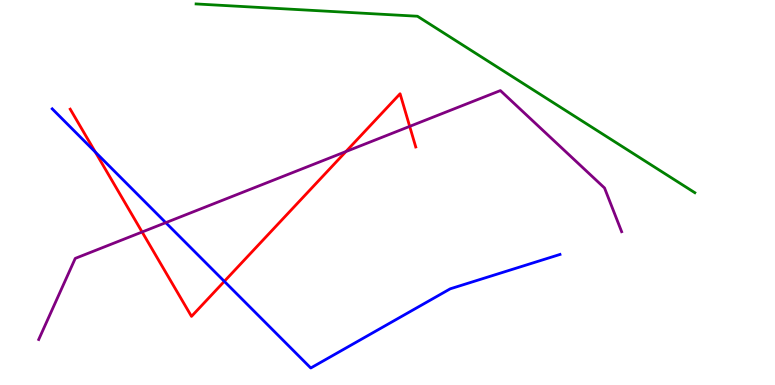[{'lines': ['blue', 'red'], 'intersections': [{'x': 1.23, 'y': 6.05}, {'x': 2.89, 'y': 2.69}]}, {'lines': ['green', 'red'], 'intersections': []}, {'lines': ['purple', 'red'], 'intersections': [{'x': 1.83, 'y': 3.97}, {'x': 4.46, 'y': 6.06}, {'x': 5.29, 'y': 6.72}]}, {'lines': ['blue', 'green'], 'intersections': []}, {'lines': ['blue', 'purple'], 'intersections': [{'x': 2.14, 'y': 4.22}]}, {'lines': ['green', 'purple'], 'intersections': []}]